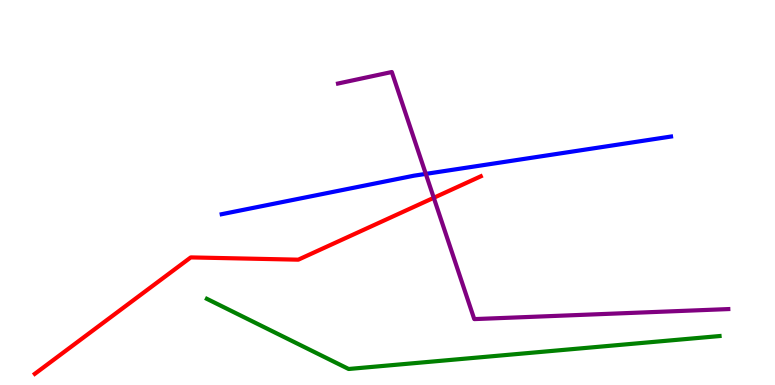[{'lines': ['blue', 'red'], 'intersections': []}, {'lines': ['green', 'red'], 'intersections': []}, {'lines': ['purple', 'red'], 'intersections': [{'x': 5.6, 'y': 4.86}]}, {'lines': ['blue', 'green'], 'intersections': []}, {'lines': ['blue', 'purple'], 'intersections': [{'x': 5.49, 'y': 5.48}]}, {'lines': ['green', 'purple'], 'intersections': []}]